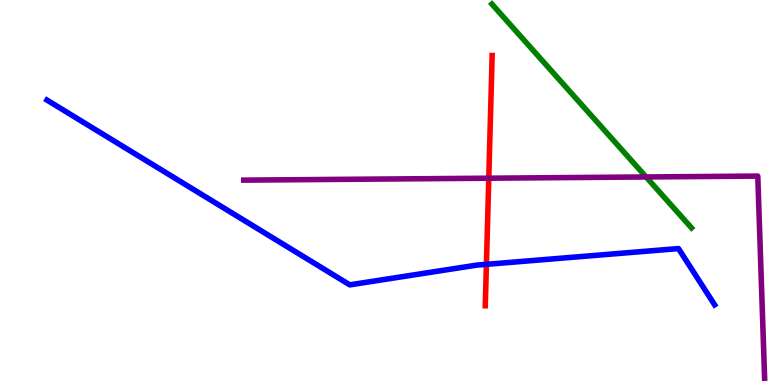[{'lines': ['blue', 'red'], 'intersections': [{'x': 6.28, 'y': 3.13}]}, {'lines': ['green', 'red'], 'intersections': []}, {'lines': ['purple', 'red'], 'intersections': [{'x': 6.31, 'y': 5.37}]}, {'lines': ['blue', 'green'], 'intersections': []}, {'lines': ['blue', 'purple'], 'intersections': []}, {'lines': ['green', 'purple'], 'intersections': [{'x': 8.34, 'y': 5.4}]}]